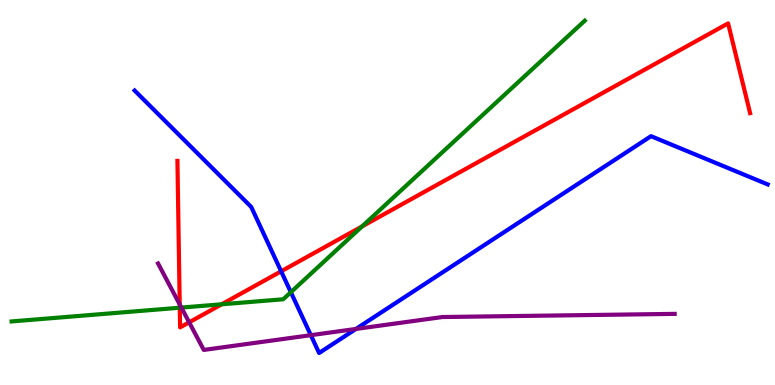[{'lines': ['blue', 'red'], 'intersections': [{'x': 3.63, 'y': 2.95}]}, {'lines': ['green', 'red'], 'intersections': [{'x': 2.32, 'y': 2.01}, {'x': 2.86, 'y': 2.1}, {'x': 4.67, 'y': 4.12}]}, {'lines': ['purple', 'red'], 'intersections': [{'x': 2.32, 'y': 2.09}, {'x': 2.44, 'y': 1.63}]}, {'lines': ['blue', 'green'], 'intersections': [{'x': 3.75, 'y': 2.41}]}, {'lines': ['blue', 'purple'], 'intersections': [{'x': 4.01, 'y': 1.29}, {'x': 4.59, 'y': 1.46}]}, {'lines': ['green', 'purple'], 'intersections': [{'x': 2.34, 'y': 2.01}]}]